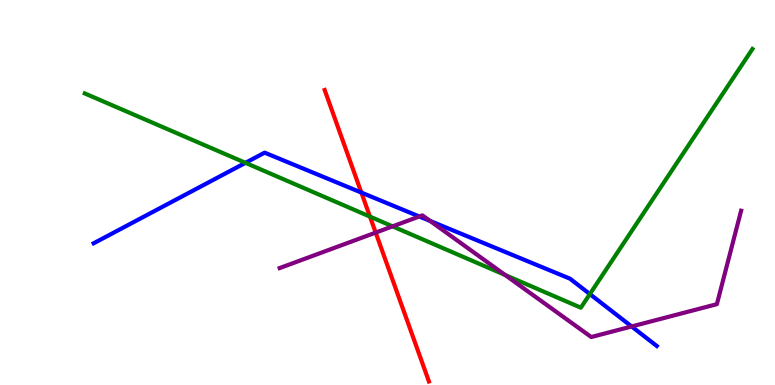[{'lines': ['blue', 'red'], 'intersections': [{'x': 4.66, 'y': 5.0}]}, {'lines': ['green', 'red'], 'intersections': [{'x': 4.77, 'y': 4.37}]}, {'lines': ['purple', 'red'], 'intersections': [{'x': 4.85, 'y': 3.96}]}, {'lines': ['blue', 'green'], 'intersections': [{'x': 3.17, 'y': 5.77}, {'x': 7.61, 'y': 2.36}]}, {'lines': ['blue', 'purple'], 'intersections': [{'x': 5.41, 'y': 4.38}, {'x': 5.55, 'y': 4.26}, {'x': 8.15, 'y': 1.52}]}, {'lines': ['green', 'purple'], 'intersections': [{'x': 5.07, 'y': 4.12}, {'x': 6.52, 'y': 2.86}]}]